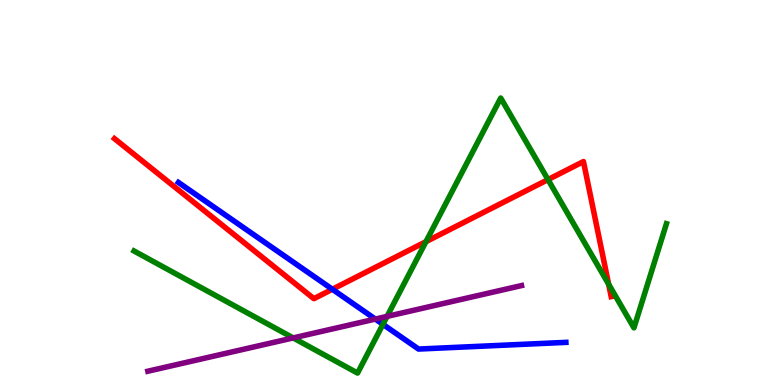[{'lines': ['blue', 'red'], 'intersections': [{'x': 4.29, 'y': 2.49}]}, {'lines': ['green', 'red'], 'intersections': [{'x': 5.5, 'y': 3.72}, {'x': 7.07, 'y': 5.34}, {'x': 7.85, 'y': 2.62}]}, {'lines': ['purple', 'red'], 'intersections': []}, {'lines': ['blue', 'green'], 'intersections': [{'x': 4.94, 'y': 1.58}]}, {'lines': ['blue', 'purple'], 'intersections': [{'x': 4.84, 'y': 1.71}]}, {'lines': ['green', 'purple'], 'intersections': [{'x': 3.78, 'y': 1.22}, {'x': 4.99, 'y': 1.78}]}]